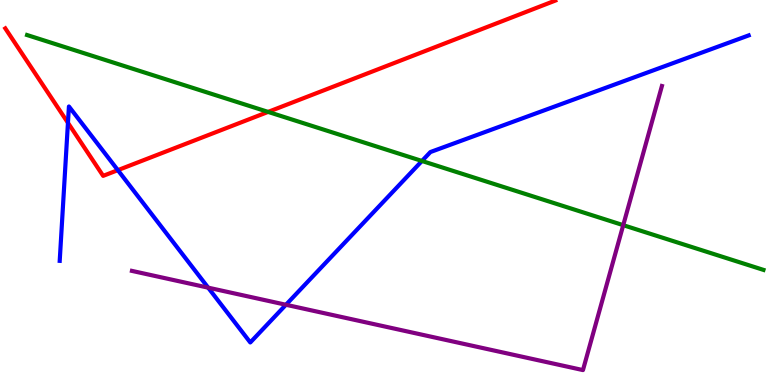[{'lines': ['blue', 'red'], 'intersections': [{'x': 0.877, 'y': 6.81}, {'x': 1.52, 'y': 5.58}]}, {'lines': ['green', 'red'], 'intersections': [{'x': 3.46, 'y': 7.09}]}, {'lines': ['purple', 'red'], 'intersections': []}, {'lines': ['blue', 'green'], 'intersections': [{'x': 5.44, 'y': 5.82}]}, {'lines': ['blue', 'purple'], 'intersections': [{'x': 2.69, 'y': 2.53}, {'x': 3.69, 'y': 2.08}]}, {'lines': ['green', 'purple'], 'intersections': [{'x': 8.04, 'y': 4.15}]}]